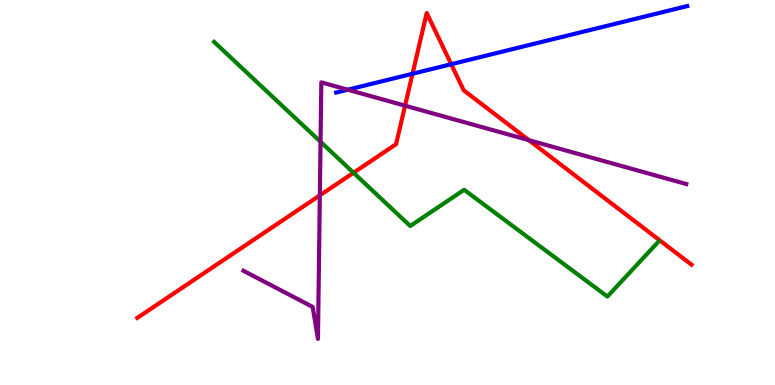[{'lines': ['blue', 'red'], 'intersections': [{'x': 5.32, 'y': 8.08}, {'x': 5.82, 'y': 8.33}]}, {'lines': ['green', 'red'], 'intersections': [{'x': 4.56, 'y': 5.51}]}, {'lines': ['purple', 'red'], 'intersections': [{'x': 4.13, 'y': 4.93}, {'x': 5.23, 'y': 7.25}, {'x': 6.82, 'y': 6.36}]}, {'lines': ['blue', 'green'], 'intersections': []}, {'lines': ['blue', 'purple'], 'intersections': [{'x': 4.49, 'y': 7.67}]}, {'lines': ['green', 'purple'], 'intersections': [{'x': 4.14, 'y': 6.32}]}]